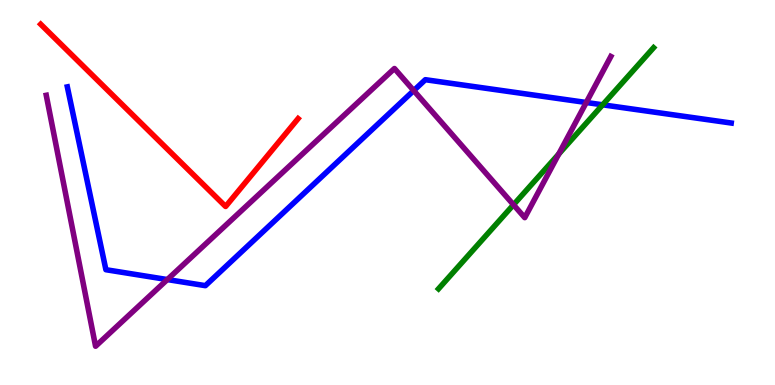[{'lines': ['blue', 'red'], 'intersections': []}, {'lines': ['green', 'red'], 'intersections': []}, {'lines': ['purple', 'red'], 'intersections': []}, {'lines': ['blue', 'green'], 'intersections': [{'x': 7.78, 'y': 7.28}]}, {'lines': ['blue', 'purple'], 'intersections': [{'x': 2.16, 'y': 2.74}, {'x': 5.34, 'y': 7.65}, {'x': 7.56, 'y': 7.34}]}, {'lines': ['green', 'purple'], 'intersections': [{'x': 6.63, 'y': 4.68}, {'x': 7.21, 'y': 6.0}]}]